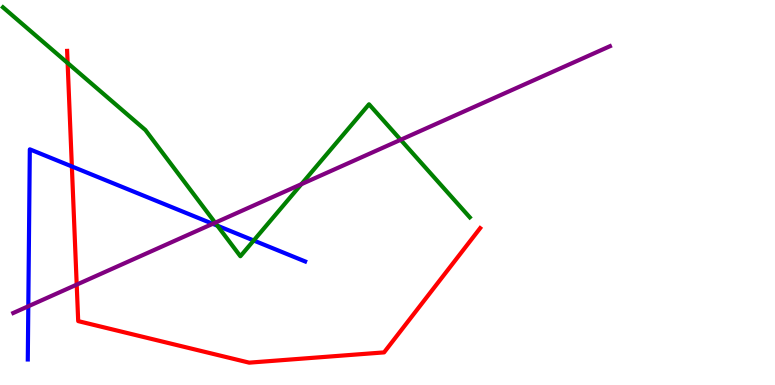[{'lines': ['blue', 'red'], 'intersections': [{'x': 0.927, 'y': 5.68}]}, {'lines': ['green', 'red'], 'intersections': [{'x': 0.873, 'y': 8.36}]}, {'lines': ['purple', 'red'], 'intersections': [{'x': 0.99, 'y': 2.61}]}, {'lines': ['blue', 'green'], 'intersections': [{'x': 2.81, 'y': 4.14}, {'x': 3.27, 'y': 3.75}]}, {'lines': ['blue', 'purple'], 'intersections': [{'x': 0.365, 'y': 2.05}, {'x': 2.74, 'y': 4.19}]}, {'lines': ['green', 'purple'], 'intersections': [{'x': 2.78, 'y': 4.21}, {'x': 3.89, 'y': 5.22}, {'x': 5.17, 'y': 6.37}]}]